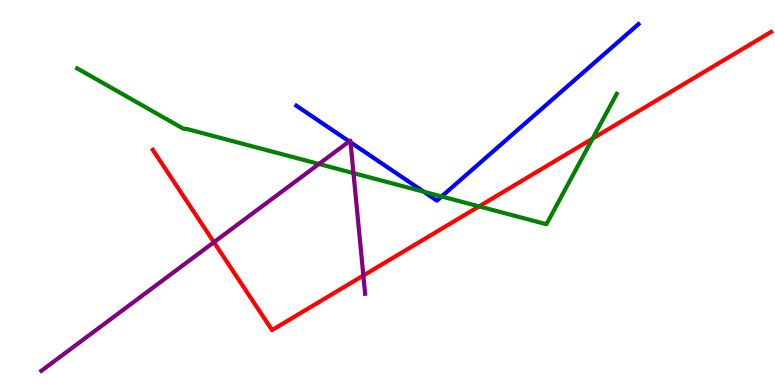[{'lines': ['blue', 'red'], 'intersections': []}, {'lines': ['green', 'red'], 'intersections': [{'x': 6.18, 'y': 4.64}, {'x': 7.65, 'y': 6.4}]}, {'lines': ['purple', 'red'], 'intersections': [{'x': 2.76, 'y': 3.71}, {'x': 4.69, 'y': 2.84}]}, {'lines': ['blue', 'green'], 'intersections': [{'x': 5.47, 'y': 5.02}, {'x': 5.7, 'y': 4.9}]}, {'lines': ['blue', 'purple'], 'intersections': [{'x': 4.51, 'y': 6.33}, {'x': 4.52, 'y': 6.3}]}, {'lines': ['green', 'purple'], 'intersections': [{'x': 4.12, 'y': 5.74}, {'x': 4.56, 'y': 5.5}]}]